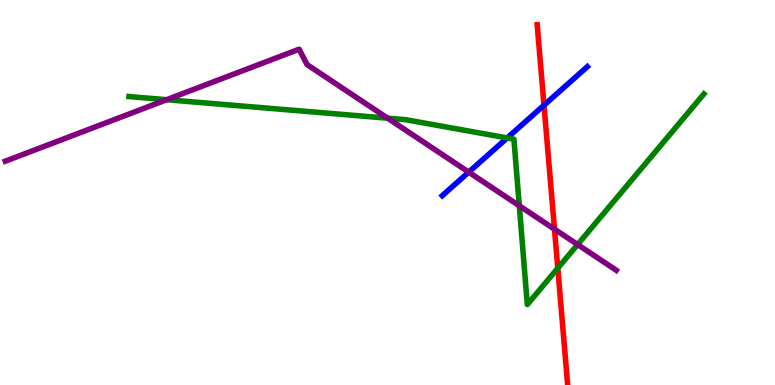[{'lines': ['blue', 'red'], 'intersections': [{'x': 7.02, 'y': 7.27}]}, {'lines': ['green', 'red'], 'intersections': [{'x': 7.2, 'y': 3.03}]}, {'lines': ['purple', 'red'], 'intersections': [{'x': 7.15, 'y': 4.05}]}, {'lines': ['blue', 'green'], 'intersections': [{'x': 6.54, 'y': 6.42}]}, {'lines': ['blue', 'purple'], 'intersections': [{'x': 6.05, 'y': 5.53}]}, {'lines': ['green', 'purple'], 'intersections': [{'x': 2.15, 'y': 7.41}, {'x': 5.0, 'y': 6.93}, {'x': 6.7, 'y': 4.66}, {'x': 7.45, 'y': 3.65}]}]